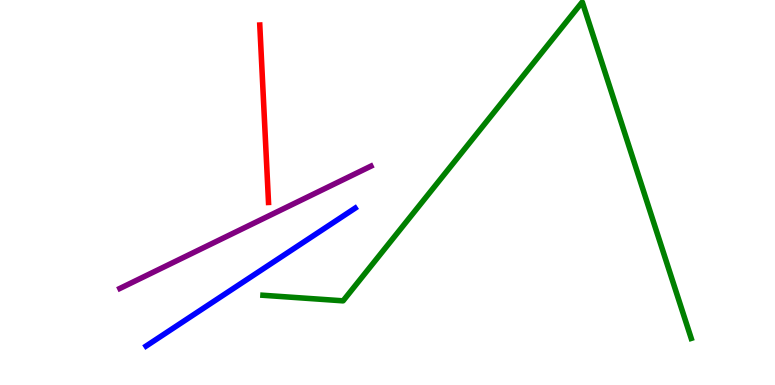[{'lines': ['blue', 'red'], 'intersections': []}, {'lines': ['green', 'red'], 'intersections': []}, {'lines': ['purple', 'red'], 'intersections': []}, {'lines': ['blue', 'green'], 'intersections': []}, {'lines': ['blue', 'purple'], 'intersections': []}, {'lines': ['green', 'purple'], 'intersections': []}]